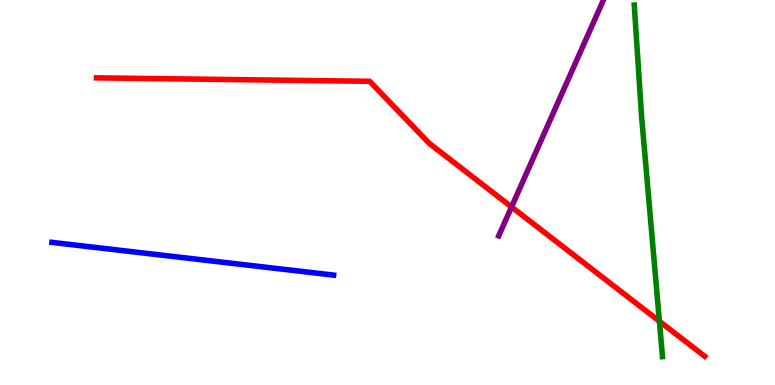[{'lines': ['blue', 'red'], 'intersections': []}, {'lines': ['green', 'red'], 'intersections': [{'x': 8.51, 'y': 1.66}]}, {'lines': ['purple', 'red'], 'intersections': [{'x': 6.6, 'y': 4.62}]}, {'lines': ['blue', 'green'], 'intersections': []}, {'lines': ['blue', 'purple'], 'intersections': []}, {'lines': ['green', 'purple'], 'intersections': []}]